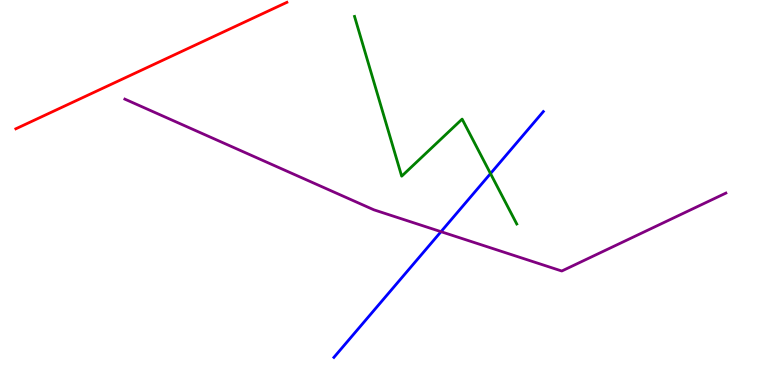[{'lines': ['blue', 'red'], 'intersections': []}, {'lines': ['green', 'red'], 'intersections': []}, {'lines': ['purple', 'red'], 'intersections': []}, {'lines': ['blue', 'green'], 'intersections': [{'x': 6.33, 'y': 5.49}]}, {'lines': ['blue', 'purple'], 'intersections': [{'x': 5.69, 'y': 3.98}]}, {'lines': ['green', 'purple'], 'intersections': []}]